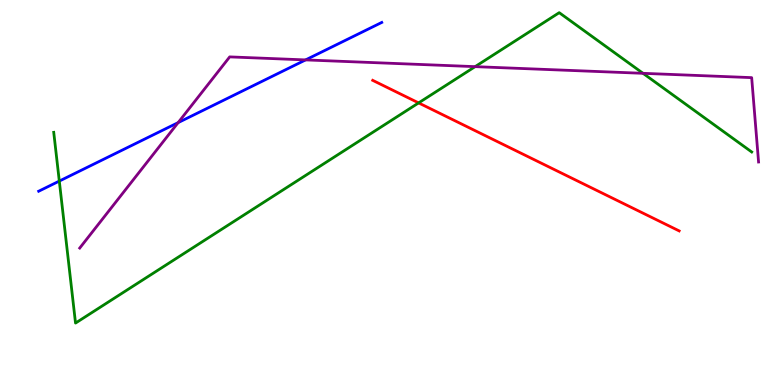[{'lines': ['blue', 'red'], 'intersections': []}, {'lines': ['green', 'red'], 'intersections': [{'x': 5.4, 'y': 7.33}]}, {'lines': ['purple', 'red'], 'intersections': []}, {'lines': ['blue', 'green'], 'intersections': [{'x': 0.765, 'y': 5.3}]}, {'lines': ['blue', 'purple'], 'intersections': [{'x': 2.3, 'y': 6.82}, {'x': 3.94, 'y': 8.44}]}, {'lines': ['green', 'purple'], 'intersections': [{'x': 6.13, 'y': 8.27}, {'x': 8.3, 'y': 8.1}]}]